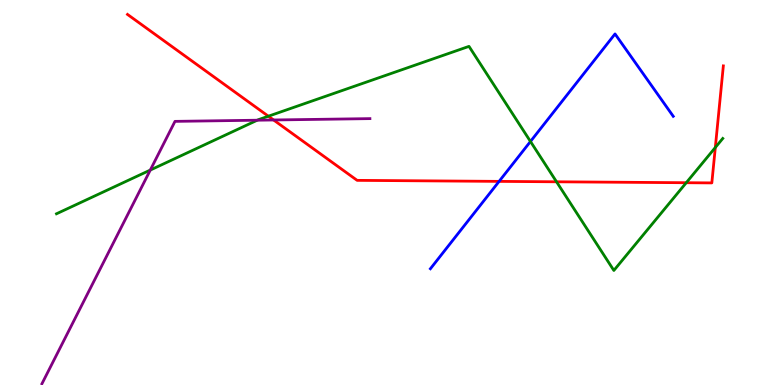[{'lines': ['blue', 'red'], 'intersections': [{'x': 6.44, 'y': 5.29}]}, {'lines': ['green', 'red'], 'intersections': [{'x': 3.46, 'y': 6.98}, {'x': 7.18, 'y': 5.28}, {'x': 8.85, 'y': 5.25}, {'x': 9.23, 'y': 6.17}]}, {'lines': ['purple', 'red'], 'intersections': [{'x': 3.53, 'y': 6.88}]}, {'lines': ['blue', 'green'], 'intersections': [{'x': 6.84, 'y': 6.33}]}, {'lines': ['blue', 'purple'], 'intersections': []}, {'lines': ['green', 'purple'], 'intersections': [{'x': 1.94, 'y': 5.58}, {'x': 3.32, 'y': 6.88}]}]